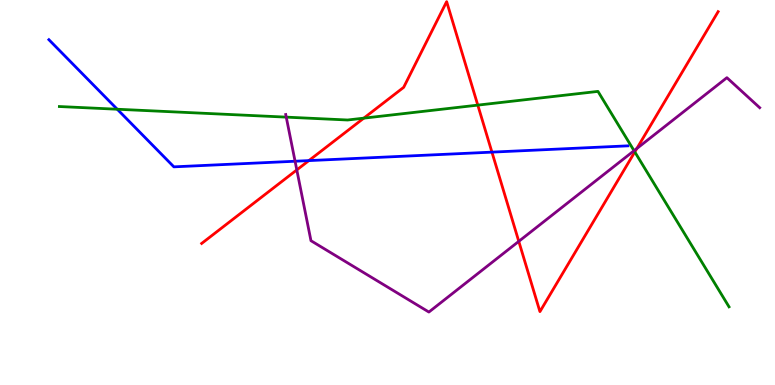[{'lines': ['blue', 'red'], 'intersections': [{'x': 3.99, 'y': 5.83}, {'x': 6.35, 'y': 6.05}]}, {'lines': ['green', 'red'], 'intersections': [{'x': 4.69, 'y': 6.93}, {'x': 6.17, 'y': 7.27}, {'x': 8.19, 'y': 6.05}]}, {'lines': ['purple', 'red'], 'intersections': [{'x': 3.83, 'y': 5.59}, {'x': 6.69, 'y': 3.73}, {'x': 8.22, 'y': 6.14}]}, {'lines': ['blue', 'green'], 'intersections': [{'x': 1.51, 'y': 7.16}]}, {'lines': ['blue', 'purple'], 'intersections': [{'x': 3.81, 'y': 5.81}]}, {'lines': ['green', 'purple'], 'intersections': [{'x': 3.69, 'y': 6.96}, {'x': 8.18, 'y': 6.09}]}]